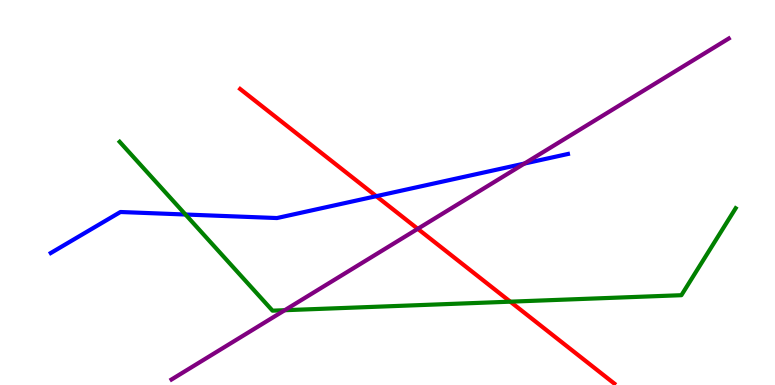[{'lines': ['blue', 'red'], 'intersections': [{'x': 4.86, 'y': 4.9}]}, {'lines': ['green', 'red'], 'intersections': [{'x': 6.58, 'y': 2.16}]}, {'lines': ['purple', 'red'], 'intersections': [{'x': 5.39, 'y': 4.06}]}, {'lines': ['blue', 'green'], 'intersections': [{'x': 2.39, 'y': 4.43}]}, {'lines': ['blue', 'purple'], 'intersections': [{'x': 6.77, 'y': 5.75}]}, {'lines': ['green', 'purple'], 'intersections': [{'x': 3.67, 'y': 1.94}]}]